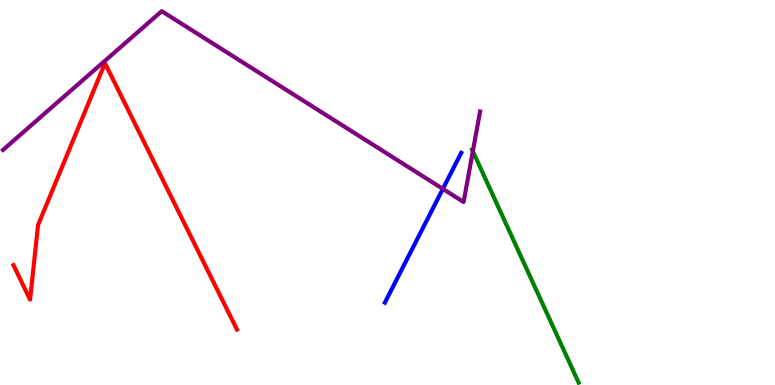[{'lines': ['blue', 'red'], 'intersections': []}, {'lines': ['green', 'red'], 'intersections': []}, {'lines': ['purple', 'red'], 'intersections': []}, {'lines': ['blue', 'green'], 'intersections': []}, {'lines': ['blue', 'purple'], 'intersections': [{'x': 5.71, 'y': 5.09}]}, {'lines': ['green', 'purple'], 'intersections': [{'x': 6.1, 'y': 6.07}]}]